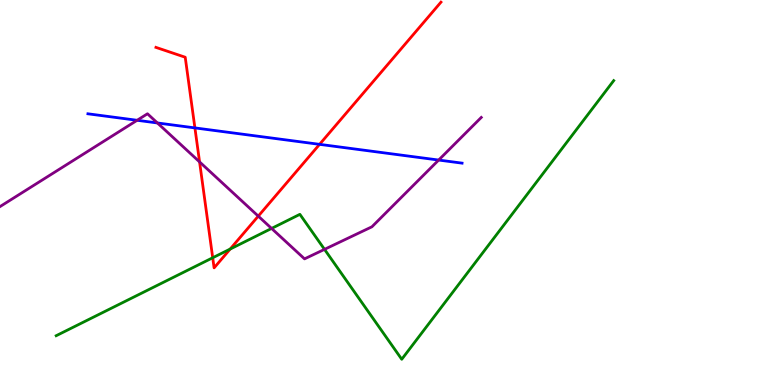[{'lines': ['blue', 'red'], 'intersections': [{'x': 2.51, 'y': 6.68}, {'x': 4.12, 'y': 6.25}]}, {'lines': ['green', 'red'], 'intersections': [{'x': 2.74, 'y': 3.31}, {'x': 2.97, 'y': 3.53}]}, {'lines': ['purple', 'red'], 'intersections': [{'x': 2.58, 'y': 5.79}, {'x': 3.33, 'y': 4.39}]}, {'lines': ['blue', 'green'], 'intersections': []}, {'lines': ['blue', 'purple'], 'intersections': [{'x': 1.77, 'y': 6.88}, {'x': 2.03, 'y': 6.81}, {'x': 5.66, 'y': 5.84}]}, {'lines': ['green', 'purple'], 'intersections': [{'x': 3.5, 'y': 4.07}, {'x': 4.19, 'y': 3.52}]}]